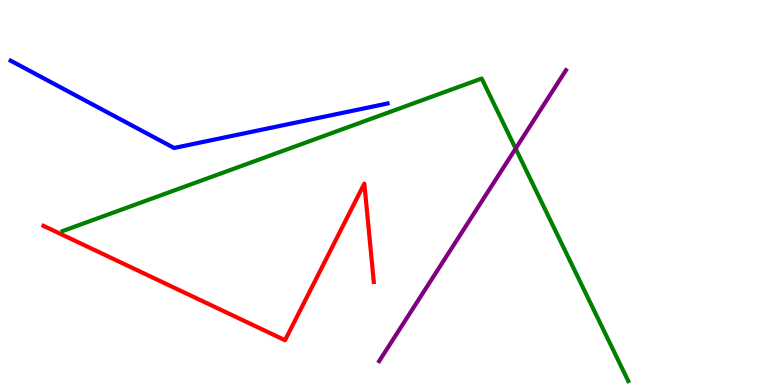[{'lines': ['blue', 'red'], 'intersections': []}, {'lines': ['green', 'red'], 'intersections': []}, {'lines': ['purple', 'red'], 'intersections': []}, {'lines': ['blue', 'green'], 'intersections': []}, {'lines': ['blue', 'purple'], 'intersections': []}, {'lines': ['green', 'purple'], 'intersections': [{'x': 6.65, 'y': 6.14}]}]